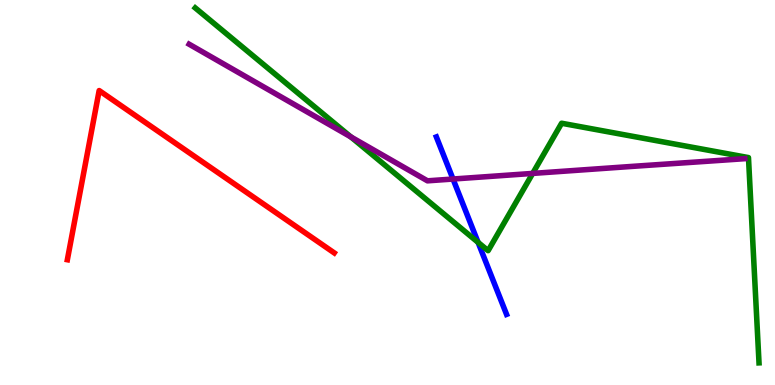[{'lines': ['blue', 'red'], 'intersections': []}, {'lines': ['green', 'red'], 'intersections': []}, {'lines': ['purple', 'red'], 'intersections': []}, {'lines': ['blue', 'green'], 'intersections': [{'x': 6.17, 'y': 3.7}]}, {'lines': ['blue', 'purple'], 'intersections': [{'x': 5.85, 'y': 5.35}]}, {'lines': ['green', 'purple'], 'intersections': [{'x': 4.53, 'y': 6.44}, {'x': 6.87, 'y': 5.5}]}]